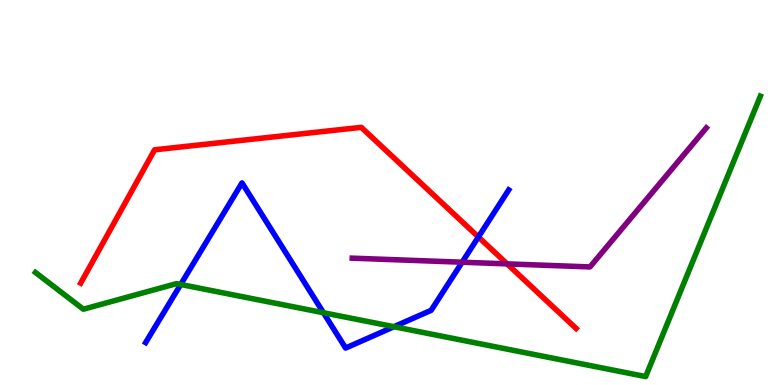[{'lines': ['blue', 'red'], 'intersections': [{'x': 6.17, 'y': 3.84}]}, {'lines': ['green', 'red'], 'intersections': []}, {'lines': ['purple', 'red'], 'intersections': [{'x': 6.54, 'y': 3.15}]}, {'lines': ['blue', 'green'], 'intersections': [{'x': 2.33, 'y': 2.61}, {'x': 4.17, 'y': 1.88}, {'x': 5.08, 'y': 1.51}]}, {'lines': ['blue', 'purple'], 'intersections': [{'x': 5.96, 'y': 3.19}]}, {'lines': ['green', 'purple'], 'intersections': []}]